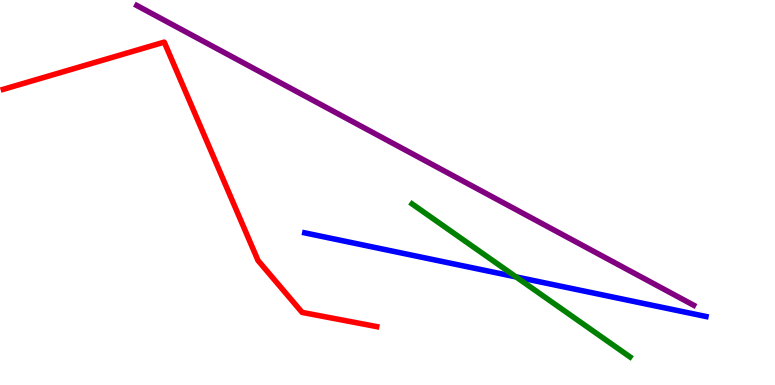[{'lines': ['blue', 'red'], 'intersections': []}, {'lines': ['green', 'red'], 'intersections': []}, {'lines': ['purple', 'red'], 'intersections': []}, {'lines': ['blue', 'green'], 'intersections': [{'x': 6.66, 'y': 2.81}]}, {'lines': ['blue', 'purple'], 'intersections': []}, {'lines': ['green', 'purple'], 'intersections': []}]